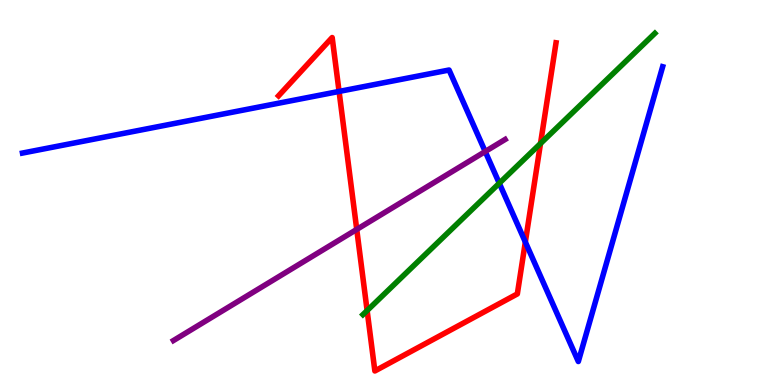[{'lines': ['blue', 'red'], 'intersections': [{'x': 4.38, 'y': 7.63}, {'x': 6.78, 'y': 3.71}]}, {'lines': ['green', 'red'], 'intersections': [{'x': 4.74, 'y': 1.93}, {'x': 6.97, 'y': 6.27}]}, {'lines': ['purple', 'red'], 'intersections': [{'x': 4.6, 'y': 4.04}]}, {'lines': ['blue', 'green'], 'intersections': [{'x': 6.44, 'y': 5.24}]}, {'lines': ['blue', 'purple'], 'intersections': [{'x': 6.26, 'y': 6.06}]}, {'lines': ['green', 'purple'], 'intersections': []}]